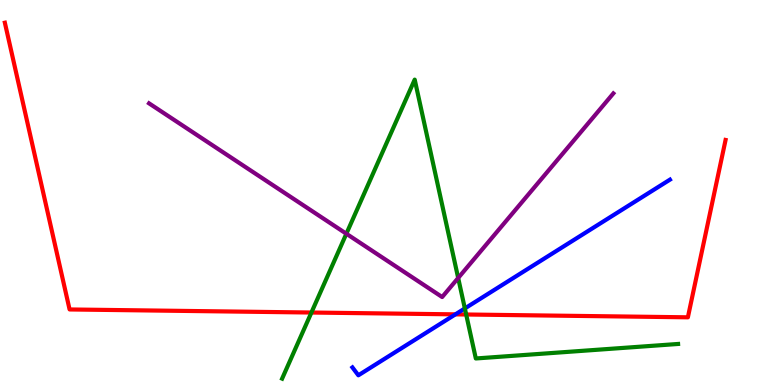[{'lines': ['blue', 'red'], 'intersections': [{'x': 5.88, 'y': 1.83}]}, {'lines': ['green', 'red'], 'intersections': [{'x': 4.02, 'y': 1.88}, {'x': 6.02, 'y': 1.83}]}, {'lines': ['purple', 'red'], 'intersections': []}, {'lines': ['blue', 'green'], 'intersections': [{'x': 6.0, 'y': 1.99}]}, {'lines': ['blue', 'purple'], 'intersections': []}, {'lines': ['green', 'purple'], 'intersections': [{'x': 4.47, 'y': 3.93}, {'x': 5.91, 'y': 2.78}]}]